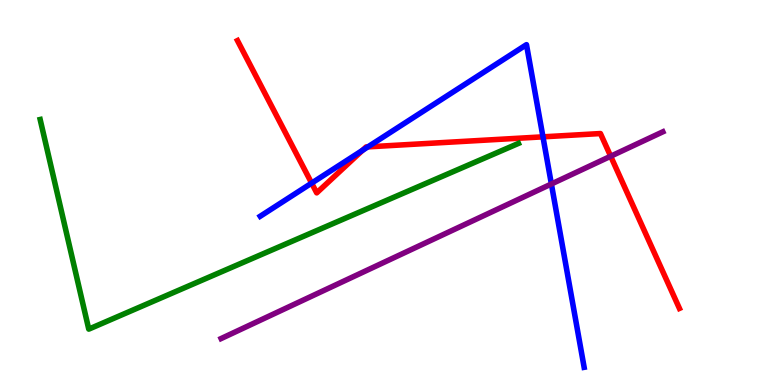[{'lines': ['blue', 'red'], 'intersections': [{'x': 4.02, 'y': 5.24}, {'x': 4.68, 'y': 6.09}, {'x': 4.75, 'y': 6.19}, {'x': 7.01, 'y': 6.45}]}, {'lines': ['green', 'red'], 'intersections': []}, {'lines': ['purple', 'red'], 'intersections': [{'x': 7.88, 'y': 5.94}]}, {'lines': ['blue', 'green'], 'intersections': []}, {'lines': ['blue', 'purple'], 'intersections': [{'x': 7.11, 'y': 5.22}]}, {'lines': ['green', 'purple'], 'intersections': []}]